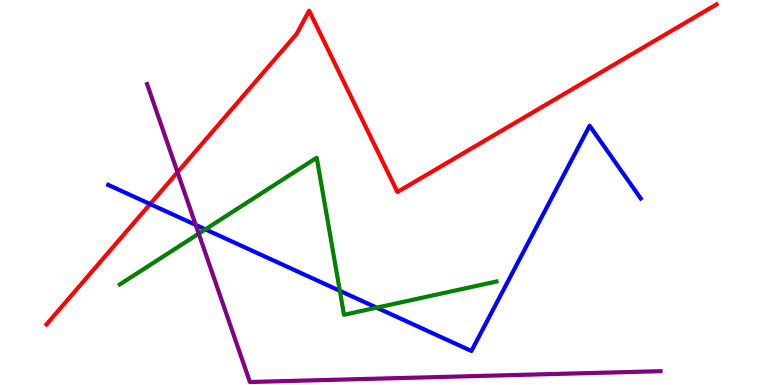[{'lines': ['blue', 'red'], 'intersections': [{'x': 1.94, 'y': 4.7}]}, {'lines': ['green', 'red'], 'intersections': []}, {'lines': ['purple', 'red'], 'intersections': [{'x': 2.29, 'y': 5.53}]}, {'lines': ['blue', 'green'], 'intersections': [{'x': 2.65, 'y': 4.04}, {'x': 4.38, 'y': 2.45}, {'x': 4.86, 'y': 2.01}]}, {'lines': ['blue', 'purple'], 'intersections': [{'x': 2.53, 'y': 4.16}]}, {'lines': ['green', 'purple'], 'intersections': [{'x': 2.56, 'y': 3.93}]}]